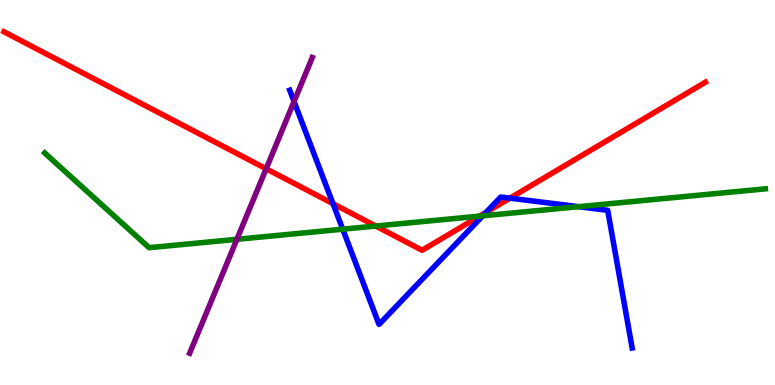[{'lines': ['blue', 'red'], 'intersections': [{'x': 4.3, 'y': 4.71}, {'x': 6.27, 'y': 4.49}, {'x': 6.58, 'y': 4.85}]}, {'lines': ['green', 'red'], 'intersections': [{'x': 4.85, 'y': 4.13}, {'x': 6.19, 'y': 4.39}]}, {'lines': ['purple', 'red'], 'intersections': [{'x': 3.43, 'y': 5.62}]}, {'lines': ['blue', 'green'], 'intersections': [{'x': 4.42, 'y': 4.05}, {'x': 6.23, 'y': 4.39}, {'x': 7.46, 'y': 4.63}]}, {'lines': ['blue', 'purple'], 'intersections': [{'x': 3.79, 'y': 7.36}]}, {'lines': ['green', 'purple'], 'intersections': [{'x': 3.06, 'y': 3.78}]}]